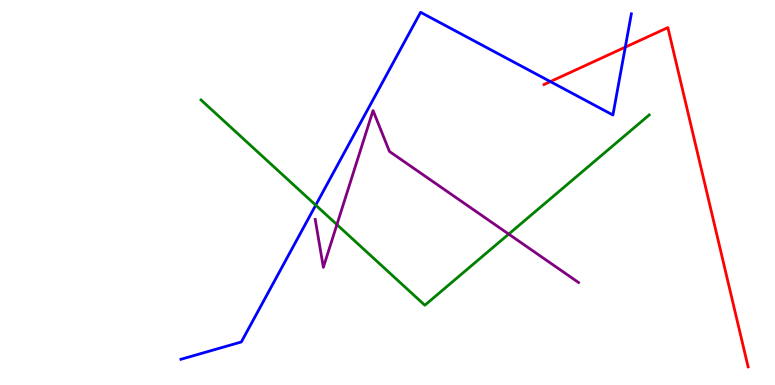[{'lines': ['blue', 'red'], 'intersections': [{'x': 7.1, 'y': 7.88}, {'x': 8.07, 'y': 8.78}]}, {'lines': ['green', 'red'], 'intersections': []}, {'lines': ['purple', 'red'], 'intersections': []}, {'lines': ['blue', 'green'], 'intersections': [{'x': 4.07, 'y': 4.67}]}, {'lines': ['blue', 'purple'], 'intersections': []}, {'lines': ['green', 'purple'], 'intersections': [{'x': 4.35, 'y': 4.17}, {'x': 6.56, 'y': 3.92}]}]